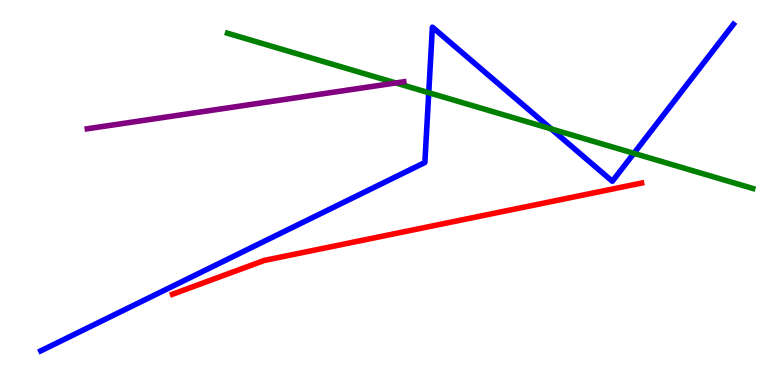[{'lines': ['blue', 'red'], 'intersections': []}, {'lines': ['green', 'red'], 'intersections': []}, {'lines': ['purple', 'red'], 'intersections': []}, {'lines': ['blue', 'green'], 'intersections': [{'x': 5.53, 'y': 7.59}, {'x': 7.11, 'y': 6.65}, {'x': 8.18, 'y': 6.02}]}, {'lines': ['blue', 'purple'], 'intersections': []}, {'lines': ['green', 'purple'], 'intersections': [{'x': 5.11, 'y': 7.85}]}]